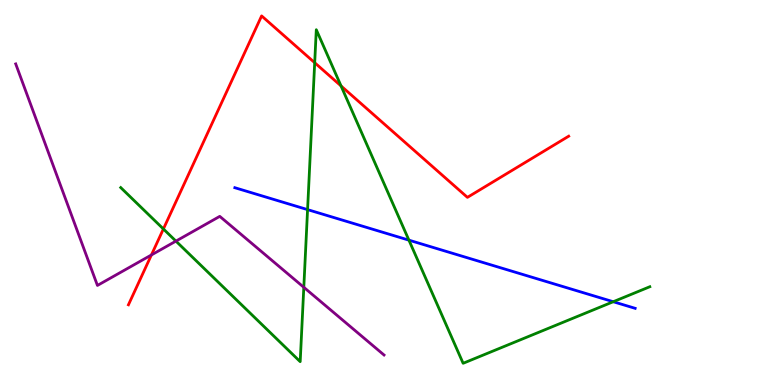[{'lines': ['blue', 'red'], 'intersections': []}, {'lines': ['green', 'red'], 'intersections': [{'x': 2.11, 'y': 4.05}, {'x': 4.06, 'y': 8.37}, {'x': 4.4, 'y': 7.77}]}, {'lines': ['purple', 'red'], 'intersections': [{'x': 1.95, 'y': 3.38}]}, {'lines': ['blue', 'green'], 'intersections': [{'x': 3.97, 'y': 4.56}, {'x': 5.28, 'y': 3.76}, {'x': 7.91, 'y': 2.16}]}, {'lines': ['blue', 'purple'], 'intersections': []}, {'lines': ['green', 'purple'], 'intersections': [{'x': 2.27, 'y': 3.74}, {'x': 3.92, 'y': 2.54}]}]